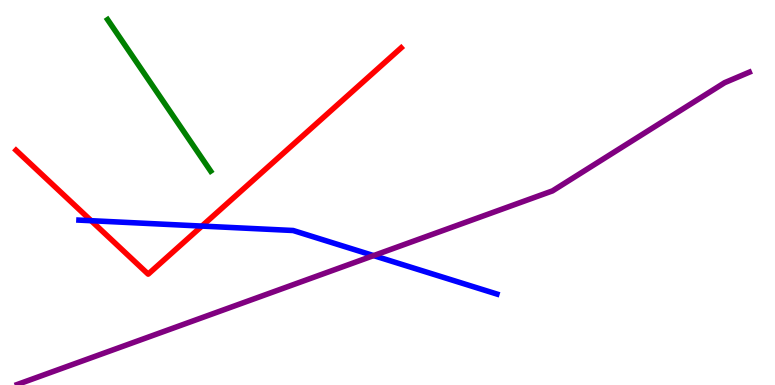[{'lines': ['blue', 'red'], 'intersections': [{'x': 1.18, 'y': 4.27}, {'x': 2.61, 'y': 4.13}]}, {'lines': ['green', 'red'], 'intersections': []}, {'lines': ['purple', 'red'], 'intersections': []}, {'lines': ['blue', 'green'], 'intersections': []}, {'lines': ['blue', 'purple'], 'intersections': [{'x': 4.82, 'y': 3.36}]}, {'lines': ['green', 'purple'], 'intersections': []}]